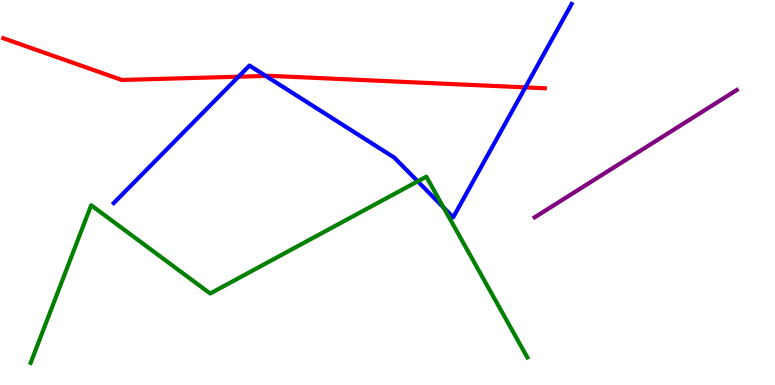[{'lines': ['blue', 'red'], 'intersections': [{'x': 3.08, 'y': 8.01}, {'x': 3.43, 'y': 8.03}, {'x': 6.78, 'y': 7.73}]}, {'lines': ['green', 'red'], 'intersections': []}, {'lines': ['purple', 'red'], 'intersections': []}, {'lines': ['blue', 'green'], 'intersections': [{'x': 5.39, 'y': 5.29}, {'x': 5.72, 'y': 4.61}]}, {'lines': ['blue', 'purple'], 'intersections': []}, {'lines': ['green', 'purple'], 'intersections': []}]